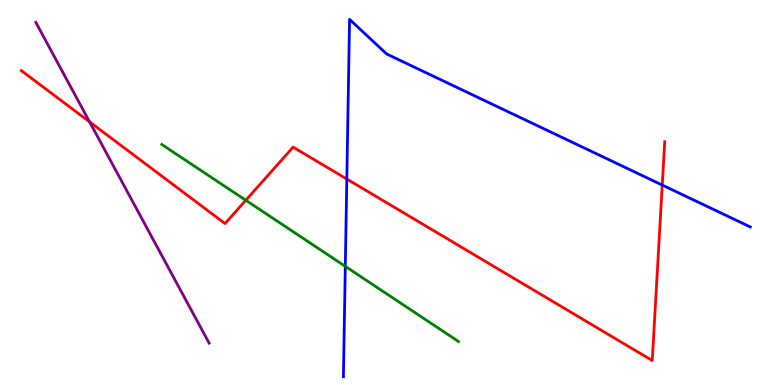[{'lines': ['blue', 'red'], 'intersections': [{'x': 4.48, 'y': 5.35}, {'x': 8.55, 'y': 5.19}]}, {'lines': ['green', 'red'], 'intersections': [{'x': 3.17, 'y': 4.8}]}, {'lines': ['purple', 'red'], 'intersections': [{'x': 1.16, 'y': 6.83}]}, {'lines': ['blue', 'green'], 'intersections': [{'x': 4.46, 'y': 3.08}]}, {'lines': ['blue', 'purple'], 'intersections': []}, {'lines': ['green', 'purple'], 'intersections': []}]